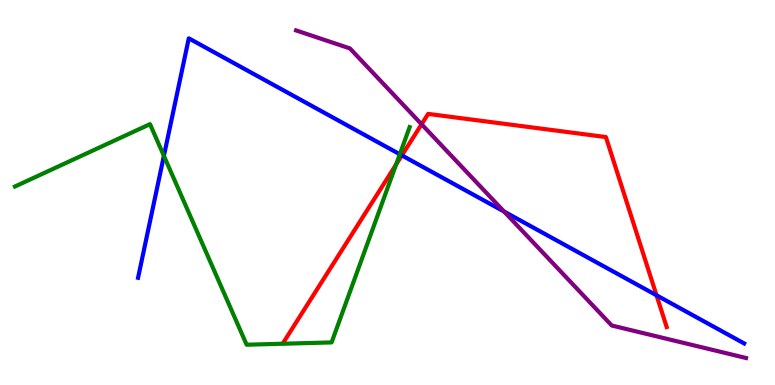[{'lines': ['blue', 'red'], 'intersections': [{'x': 5.19, 'y': 5.96}, {'x': 8.47, 'y': 2.33}]}, {'lines': ['green', 'red'], 'intersections': [{'x': 5.11, 'y': 5.73}]}, {'lines': ['purple', 'red'], 'intersections': [{'x': 5.44, 'y': 6.77}]}, {'lines': ['blue', 'green'], 'intersections': [{'x': 2.11, 'y': 5.95}, {'x': 5.16, 'y': 5.99}]}, {'lines': ['blue', 'purple'], 'intersections': [{'x': 6.5, 'y': 4.51}]}, {'lines': ['green', 'purple'], 'intersections': []}]